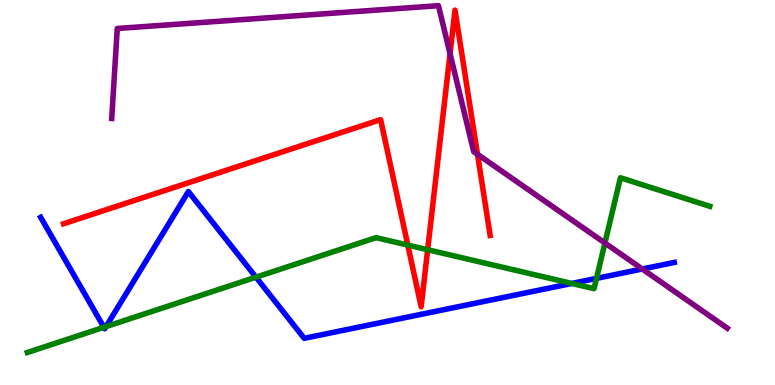[{'lines': ['blue', 'red'], 'intersections': []}, {'lines': ['green', 'red'], 'intersections': [{'x': 5.26, 'y': 3.63}, {'x': 5.52, 'y': 3.51}]}, {'lines': ['purple', 'red'], 'intersections': [{'x': 5.81, 'y': 8.61}, {'x': 6.16, 'y': 5.99}]}, {'lines': ['blue', 'green'], 'intersections': [{'x': 1.34, 'y': 1.5}, {'x': 1.37, 'y': 1.52}, {'x': 3.3, 'y': 2.8}, {'x': 7.38, 'y': 2.64}, {'x': 7.7, 'y': 2.77}]}, {'lines': ['blue', 'purple'], 'intersections': [{'x': 8.29, 'y': 3.01}]}, {'lines': ['green', 'purple'], 'intersections': [{'x': 7.81, 'y': 3.69}]}]